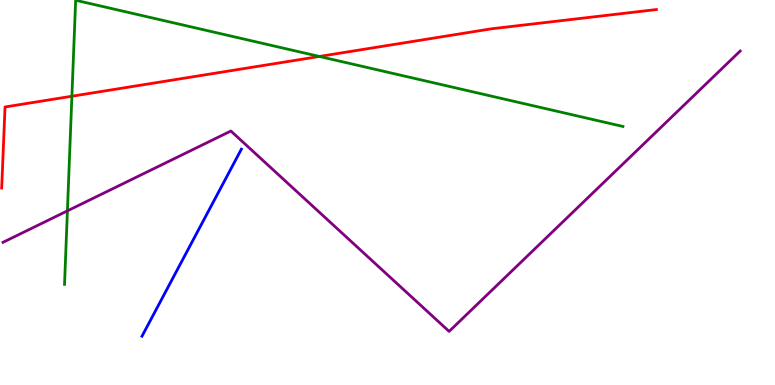[{'lines': ['blue', 'red'], 'intersections': []}, {'lines': ['green', 'red'], 'intersections': [{'x': 0.928, 'y': 7.5}, {'x': 4.12, 'y': 8.53}]}, {'lines': ['purple', 'red'], 'intersections': []}, {'lines': ['blue', 'green'], 'intersections': []}, {'lines': ['blue', 'purple'], 'intersections': []}, {'lines': ['green', 'purple'], 'intersections': [{'x': 0.87, 'y': 4.52}]}]